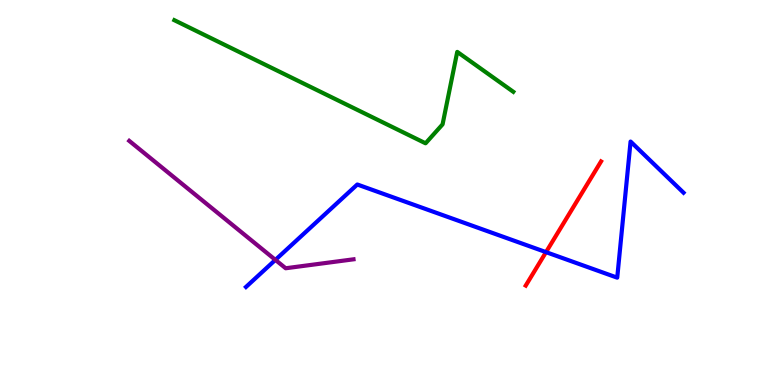[{'lines': ['blue', 'red'], 'intersections': [{'x': 7.05, 'y': 3.45}]}, {'lines': ['green', 'red'], 'intersections': []}, {'lines': ['purple', 'red'], 'intersections': []}, {'lines': ['blue', 'green'], 'intersections': []}, {'lines': ['blue', 'purple'], 'intersections': [{'x': 3.55, 'y': 3.25}]}, {'lines': ['green', 'purple'], 'intersections': []}]